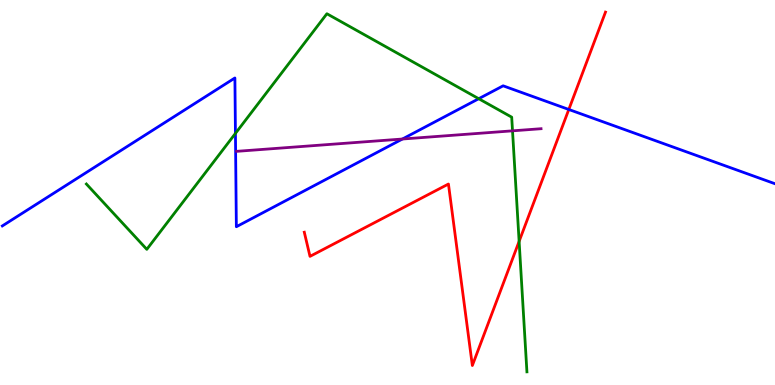[{'lines': ['blue', 'red'], 'intersections': [{'x': 7.34, 'y': 7.16}]}, {'lines': ['green', 'red'], 'intersections': [{'x': 6.7, 'y': 3.73}]}, {'lines': ['purple', 'red'], 'intersections': []}, {'lines': ['blue', 'green'], 'intersections': [{'x': 3.04, 'y': 6.54}, {'x': 6.18, 'y': 7.44}]}, {'lines': ['blue', 'purple'], 'intersections': [{'x': 5.19, 'y': 6.39}]}, {'lines': ['green', 'purple'], 'intersections': [{'x': 6.61, 'y': 6.6}]}]